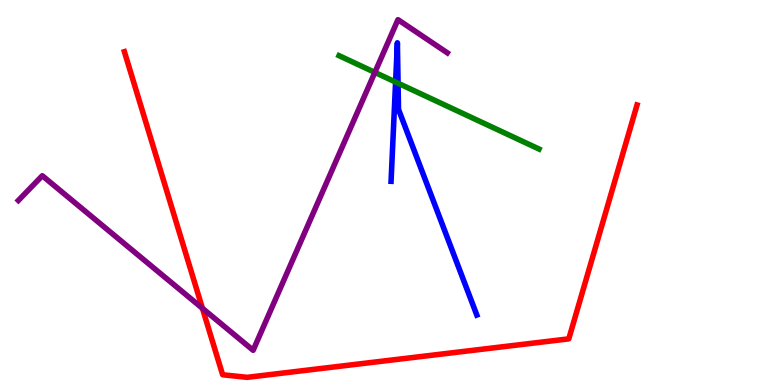[{'lines': ['blue', 'red'], 'intersections': []}, {'lines': ['green', 'red'], 'intersections': []}, {'lines': ['purple', 'red'], 'intersections': [{'x': 2.61, 'y': 1.99}]}, {'lines': ['blue', 'green'], 'intersections': [{'x': 5.1, 'y': 7.87}, {'x': 5.14, 'y': 7.84}]}, {'lines': ['blue', 'purple'], 'intersections': []}, {'lines': ['green', 'purple'], 'intersections': [{'x': 4.84, 'y': 8.12}]}]